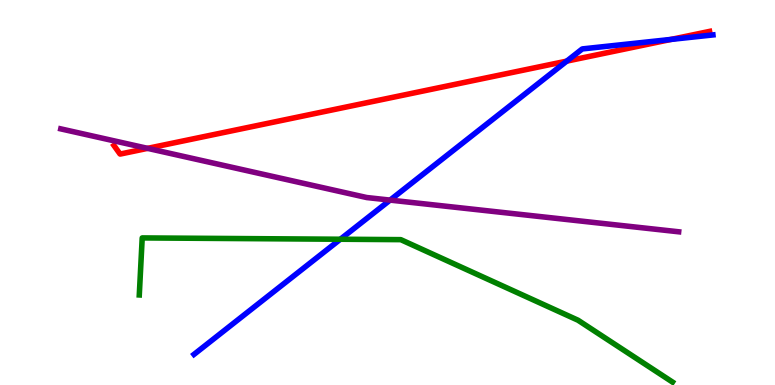[{'lines': ['blue', 'red'], 'intersections': [{'x': 7.31, 'y': 8.41}, {'x': 8.66, 'y': 8.98}]}, {'lines': ['green', 'red'], 'intersections': []}, {'lines': ['purple', 'red'], 'intersections': [{'x': 1.9, 'y': 6.15}]}, {'lines': ['blue', 'green'], 'intersections': [{'x': 4.39, 'y': 3.79}]}, {'lines': ['blue', 'purple'], 'intersections': [{'x': 5.03, 'y': 4.8}]}, {'lines': ['green', 'purple'], 'intersections': []}]